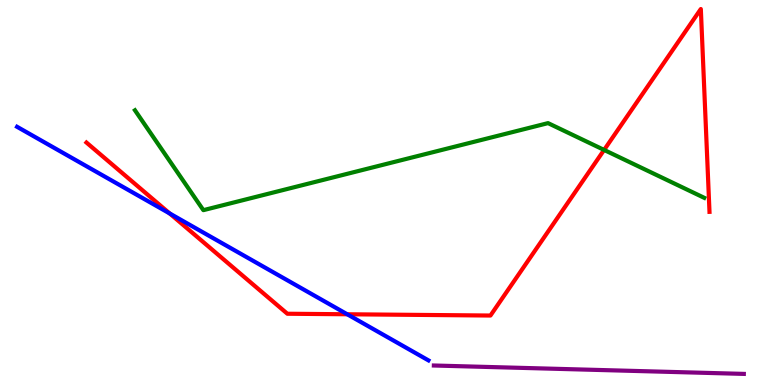[{'lines': ['blue', 'red'], 'intersections': [{'x': 2.19, 'y': 4.46}, {'x': 4.48, 'y': 1.84}]}, {'lines': ['green', 'red'], 'intersections': [{'x': 7.79, 'y': 6.11}]}, {'lines': ['purple', 'red'], 'intersections': []}, {'lines': ['blue', 'green'], 'intersections': []}, {'lines': ['blue', 'purple'], 'intersections': []}, {'lines': ['green', 'purple'], 'intersections': []}]